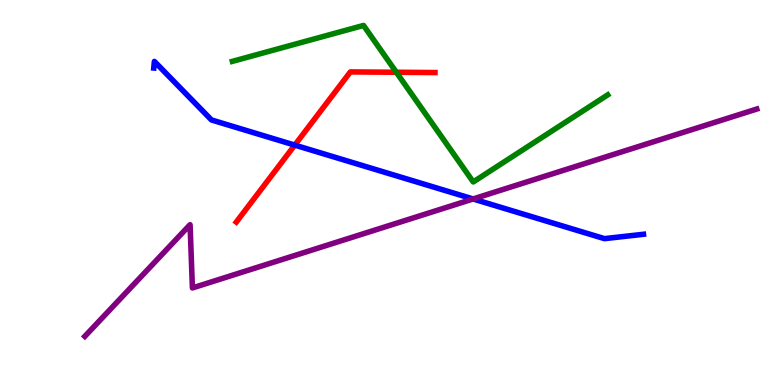[{'lines': ['blue', 'red'], 'intersections': [{'x': 3.8, 'y': 6.23}]}, {'lines': ['green', 'red'], 'intersections': [{'x': 5.11, 'y': 8.12}]}, {'lines': ['purple', 'red'], 'intersections': []}, {'lines': ['blue', 'green'], 'intersections': []}, {'lines': ['blue', 'purple'], 'intersections': [{'x': 6.1, 'y': 4.83}]}, {'lines': ['green', 'purple'], 'intersections': []}]